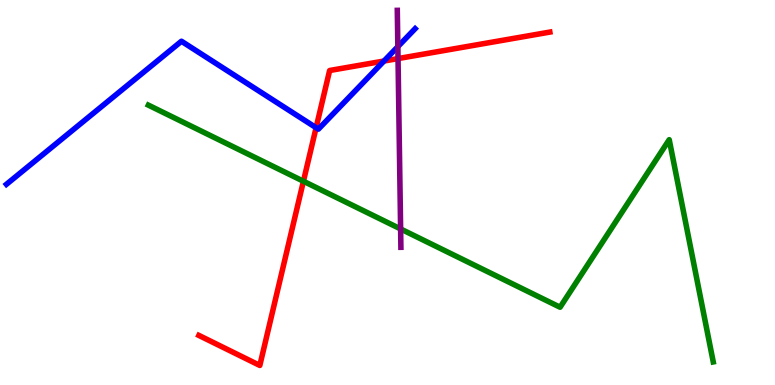[{'lines': ['blue', 'red'], 'intersections': [{'x': 4.08, 'y': 6.68}, {'x': 4.95, 'y': 8.41}]}, {'lines': ['green', 'red'], 'intersections': [{'x': 3.92, 'y': 5.29}]}, {'lines': ['purple', 'red'], 'intersections': [{'x': 5.14, 'y': 8.48}]}, {'lines': ['blue', 'green'], 'intersections': []}, {'lines': ['blue', 'purple'], 'intersections': [{'x': 5.13, 'y': 8.79}]}, {'lines': ['green', 'purple'], 'intersections': [{'x': 5.17, 'y': 4.05}]}]